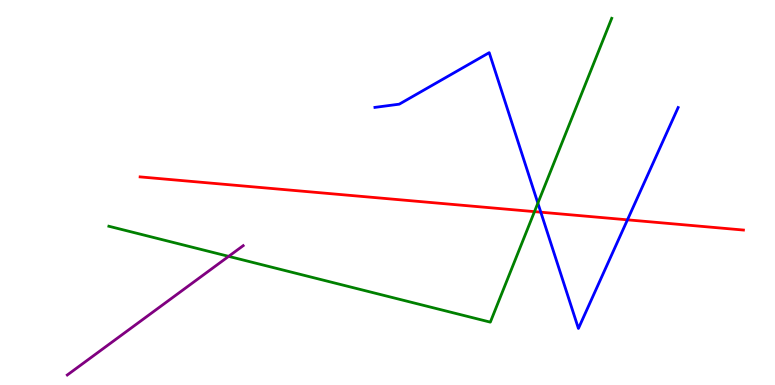[{'lines': ['blue', 'red'], 'intersections': [{'x': 6.98, 'y': 4.49}, {'x': 8.1, 'y': 4.29}]}, {'lines': ['green', 'red'], 'intersections': [{'x': 6.9, 'y': 4.5}]}, {'lines': ['purple', 'red'], 'intersections': []}, {'lines': ['blue', 'green'], 'intersections': [{'x': 6.94, 'y': 4.72}]}, {'lines': ['blue', 'purple'], 'intersections': []}, {'lines': ['green', 'purple'], 'intersections': [{'x': 2.95, 'y': 3.34}]}]